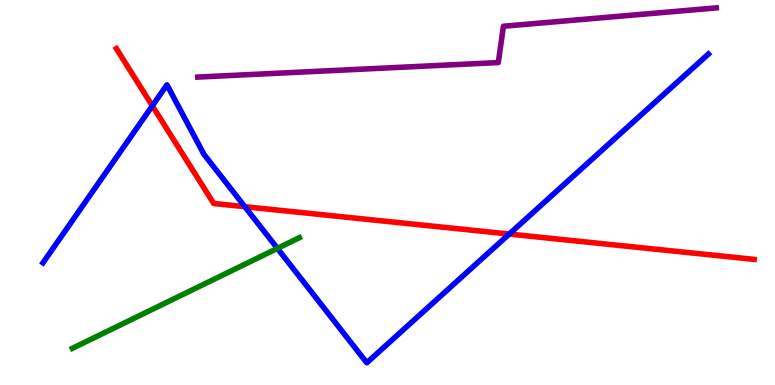[{'lines': ['blue', 'red'], 'intersections': [{'x': 1.97, 'y': 7.25}, {'x': 3.16, 'y': 4.63}, {'x': 6.57, 'y': 3.92}]}, {'lines': ['green', 'red'], 'intersections': []}, {'lines': ['purple', 'red'], 'intersections': []}, {'lines': ['blue', 'green'], 'intersections': [{'x': 3.58, 'y': 3.55}]}, {'lines': ['blue', 'purple'], 'intersections': []}, {'lines': ['green', 'purple'], 'intersections': []}]